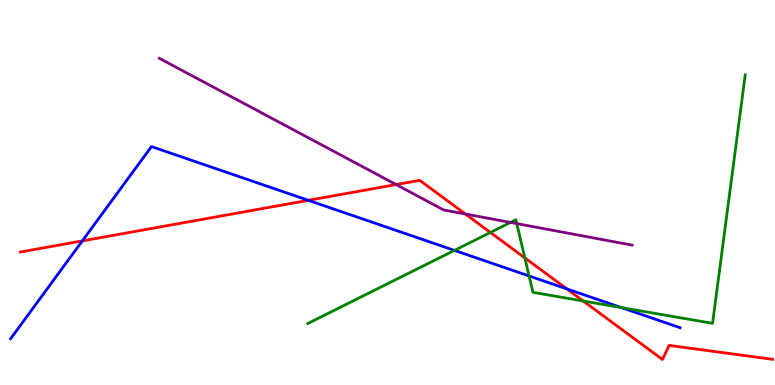[{'lines': ['blue', 'red'], 'intersections': [{'x': 1.06, 'y': 3.74}, {'x': 3.98, 'y': 4.8}, {'x': 7.31, 'y': 2.5}]}, {'lines': ['green', 'red'], 'intersections': [{'x': 6.33, 'y': 3.96}, {'x': 6.77, 'y': 3.3}, {'x': 7.53, 'y': 2.18}]}, {'lines': ['purple', 'red'], 'intersections': [{'x': 5.11, 'y': 5.21}, {'x': 6.0, 'y': 4.44}]}, {'lines': ['blue', 'green'], 'intersections': [{'x': 5.86, 'y': 3.5}, {'x': 6.83, 'y': 2.83}, {'x': 8.02, 'y': 2.01}]}, {'lines': ['blue', 'purple'], 'intersections': []}, {'lines': ['green', 'purple'], 'intersections': [{'x': 6.59, 'y': 4.22}, {'x': 6.67, 'y': 4.19}]}]